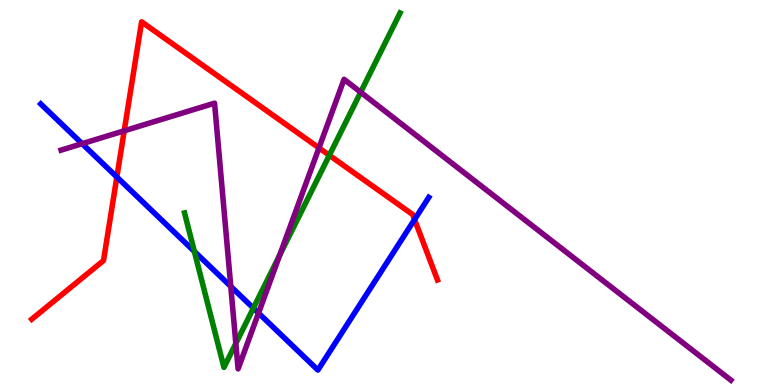[{'lines': ['blue', 'red'], 'intersections': [{'x': 1.51, 'y': 5.4}, {'x': 5.35, 'y': 4.3}]}, {'lines': ['green', 'red'], 'intersections': [{'x': 4.25, 'y': 5.97}]}, {'lines': ['purple', 'red'], 'intersections': [{'x': 1.6, 'y': 6.6}, {'x': 4.12, 'y': 6.16}]}, {'lines': ['blue', 'green'], 'intersections': [{'x': 2.51, 'y': 3.47}, {'x': 3.27, 'y': 2.0}]}, {'lines': ['blue', 'purple'], 'intersections': [{'x': 1.06, 'y': 6.27}, {'x': 2.98, 'y': 2.56}, {'x': 3.34, 'y': 1.87}]}, {'lines': ['green', 'purple'], 'intersections': [{'x': 3.04, 'y': 1.08}, {'x': 3.61, 'y': 3.37}, {'x': 4.65, 'y': 7.6}]}]